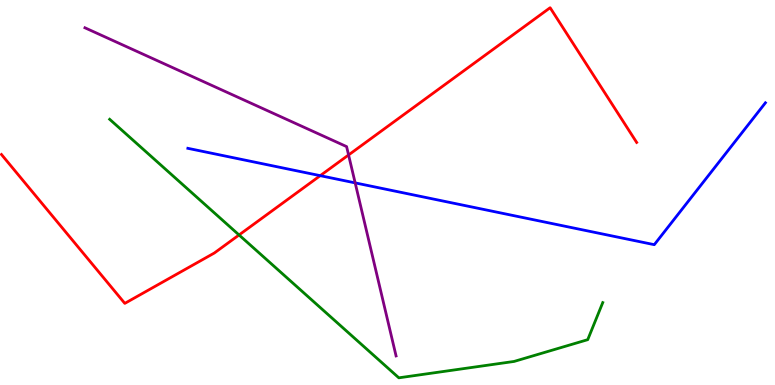[{'lines': ['blue', 'red'], 'intersections': [{'x': 4.13, 'y': 5.44}]}, {'lines': ['green', 'red'], 'intersections': [{'x': 3.08, 'y': 3.9}]}, {'lines': ['purple', 'red'], 'intersections': [{'x': 4.5, 'y': 5.98}]}, {'lines': ['blue', 'green'], 'intersections': []}, {'lines': ['blue', 'purple'], 'intersections': [{'x': 4.58, 'y': 5.25}]}, {'lines': ['green', 'purple'], 'intersections': []}]